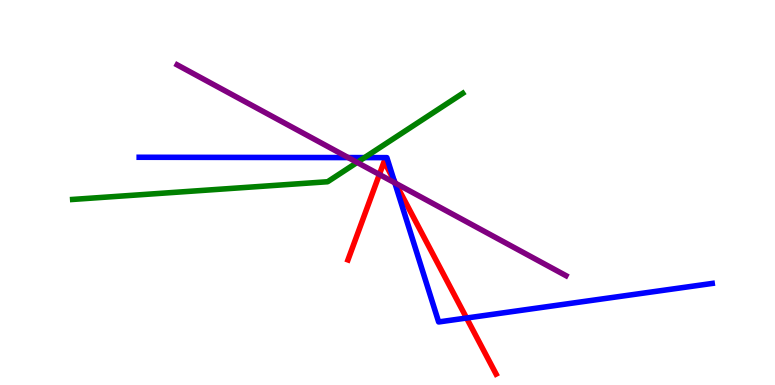[{'lines': ['blue', 'red'], 'intersections': [{'x': 5.08, 'y': 5.31}, {'x': 6.02, 'y': 1.74}]}, {'lines': ['green', 'red'], 'intersections': []}, {'lines': ['purple', 'red'], 'intersections': [{'x': 4.9, 'y': 5.47}, {'x': 5.1, 'y': 5.24}]}, {'lines': ['blue', 'green'], 'intersections': [{'x': 4.7, 'y': 5.91}]}, {'lines': ['blue', 'purple'], 'intersections': [{'x': 4.49, 'y': 5.91}, {'x': 5.09, 'y': 5.25}]}, {'lines': ['green', 'purple'], 'intersections': [{'x': 4.61, 'y': 5.78}]}]